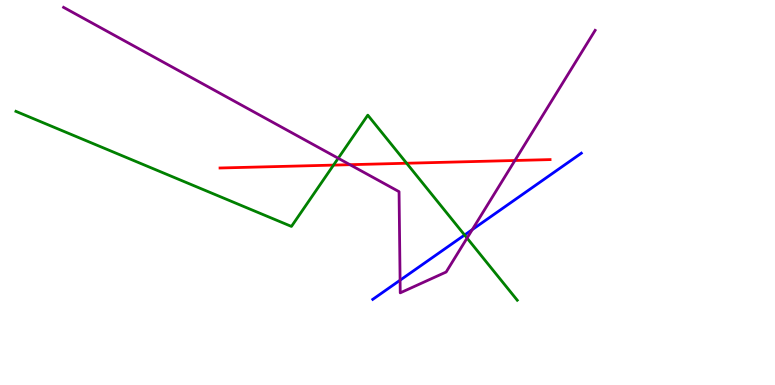[{'lines': ['blue', 'red'], 'intersections': []}, {'lines': ['green', 'red'], 'intersections': [{'x': 4.3, 'y': 5.71}, {'x': 5.25, 'y': 5.76}]}, {'lines': ['purple', 'red'], 'intersections': [{'x': 4.52, 'y': 5.72}, {'x': 6.64, 'y': 5.83}]}, {'lines': ['blue', 'green'], 'intersections': [{'x': 5.99, 'y': 3.9}]}, {'lines': ['blue', 'purple'], 'intersections': [{'x': 5.16, 'y': 2.72}, {'x': 6.09, 'y': 4.04}]}, {'lines': ['green', 'purple'], 'intersections': [{'x': 4.36, 'y': 5.89}, {'x': 6.03, 'y': 3.82}]}]